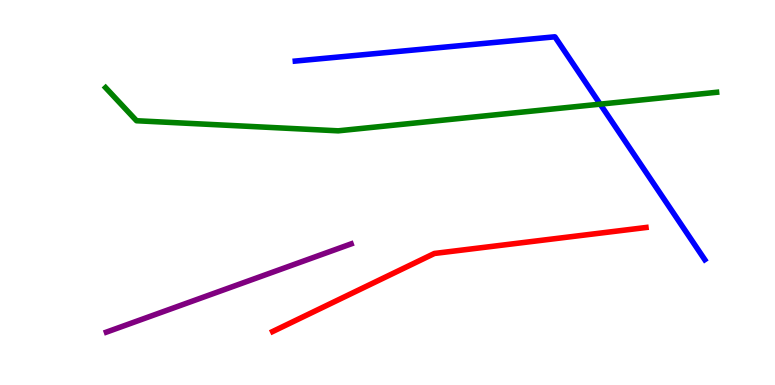[{'lines': ['blue', 'red'], 'intersections': []}, {'lines': ['green', 'red'], 'intersections': []}, {'lines': ['purple', 'red'], 'intersections': []}, {'lines': ['blue', 'green'], 'intersections': [{'x': 7.74, 'y': 7.29}]}, {'lines': ['blue', 'purple'], 'intersections': []}, {'lines': ['green', 'purple'], 'intersections': []}]